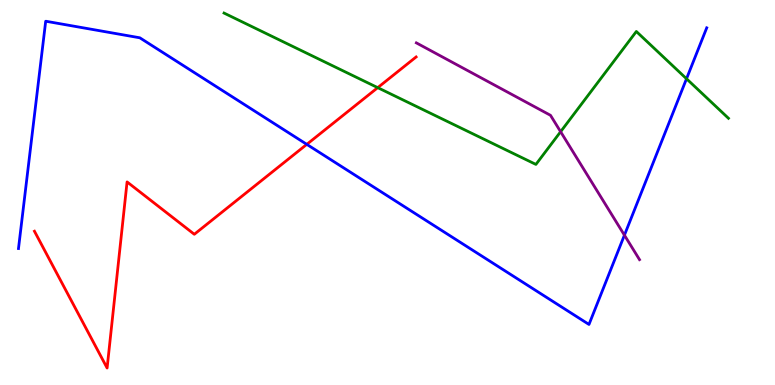[{'lines': ['blue', 'red'], 'intersections': [{'x': 3.96, 'y': 6.25}]}, {'lines': ['green', 'red'], 'intersections': [{'x': 4.87, 'y': 7.72}]}, {'lines': ['purple', 'red'], 'intersections': []}, {'lines': ['blue', 'green'], 'intersections': [{'x': 8.86, 'y': 7.95}]}, {'lines': ['blue', 'purple'], 'intersections': [{'x': 8.06, 'y': 3.89}]}, {'lines': ['green', 'purple'], 'intersections': [{'x': 7.23, 'y': 6.58}]}]